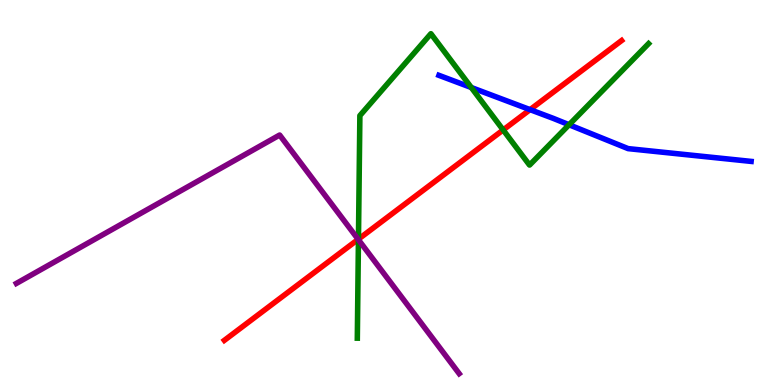[{'lines': ['blue', 'red'], 'intersections': [{'x': 6.84, 'y': 7.15}]}, {'lines': ['green', 'red'], 'intersections': [{'x': 4.63, 'y': 3.79}, {'x': 6.49, 'y': 6.62}]}, {'lines': ['purple', 'red'], 'intersections': [{'x': 4.62, 'y': 3.78}]}, {'lines': ['blue', 'green'], 'intersections': [{'x': 6.08, 'y': 7.73}, {'x': 7.34, 'y': 6.76}]}, {'lines': ['blue', 'purple'], 'intersections': []}, {'lines': ['green', 'purple'], 'intersections': [{'x': 4.63, 'y': 3.77}]}]